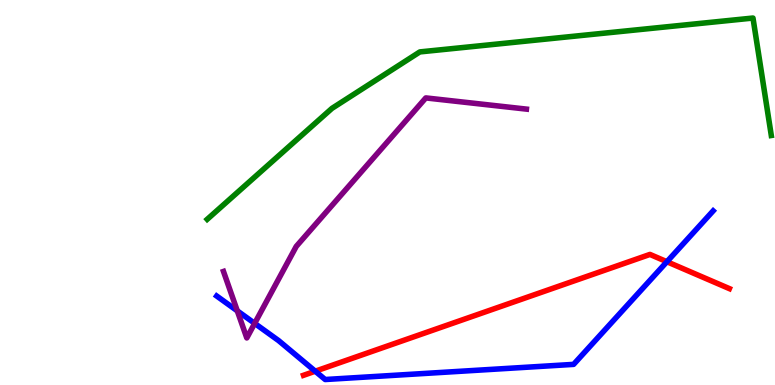[{'lines': ['blue', 'red'], 'intersections': [{'x': 4.07, 'y': 0.358}, {'x': 8.61, 'y': 3.2}]}, {'lines': ['green', 'red'], 'intersections': []}, {'lines': ['purple', 'red'], 'intersections': []}, {'lines': ['blue', 'green'], 'intersections': []}, {'lines': ['blue', 'purple'], 'intersections': [{'x': 3.06, 'y': 1.93}, {'x': 3.29, 'y': 1.6}]}, {'lines': ['green', 'purple'], 'intersections': []}]